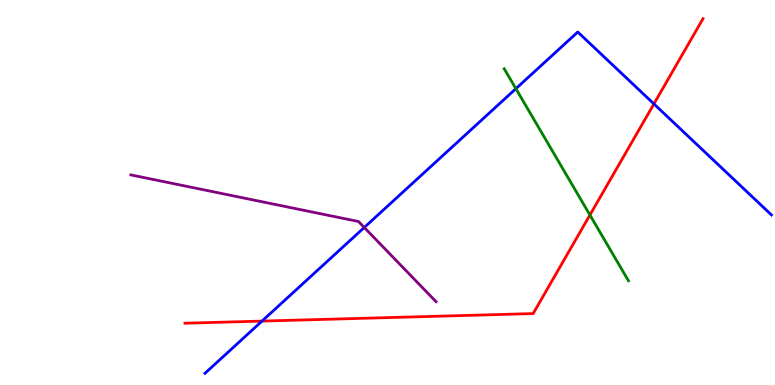[{'lines': ['blue', 'red'], 'intersections': [{'x': 3.38, 'y': 1.66}, {'x': 8.44, 'y': 7.3}]}, {'lines': ['green', 'red'], 'intersections': [{'x': 7.61, 'y': 4.42}]}, {'lines': ['purple', 'red'], 'intersections': []}, {'lines': ['blue', 'green'], 'intersections': [{'x': 6.66, 'y': 7.7}]}, {'lines': ['blue', 'purple'], 'intersections': [{'x': 4.7, 'y': 4.09}]}, {'lines': ['green', 'purple'], 'intersections': []}]